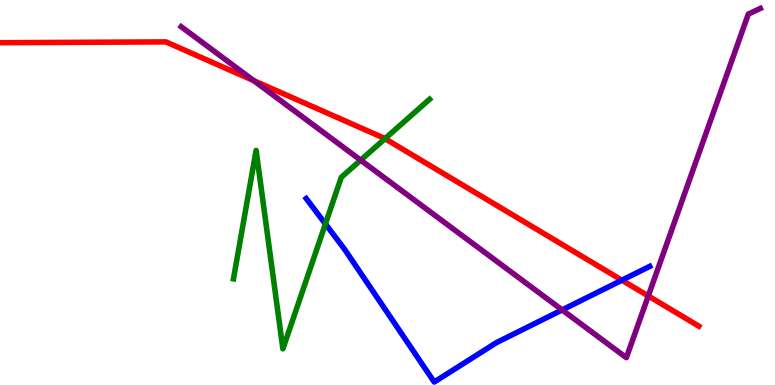[{'lines': ['blue', 'red'], 'intersections': [{'x': 8.02, 'y': 2.72}]}, {'lines': ['green', 'red'], 'intersections': [{'x': 4.97, 'y': 6.4}]}, {'lines': ['purple', 'red'], 'intersections': [{'x': 3.27, 'y': 7.91}, {'x': 8.36, 'y': 2.31}]}, {'lines': ['blue', 'green'], 'intersections': [{'x': 4.2, 'y': 4.18}]}, {'lines': ['blue', 'purple'], 'intersections': [{'x': 7.25, 'y': 1.95}]}, {'lines': ['green', 'purple'], 'intersections': [{'x': 4.65, 'y': 5.84}]}]